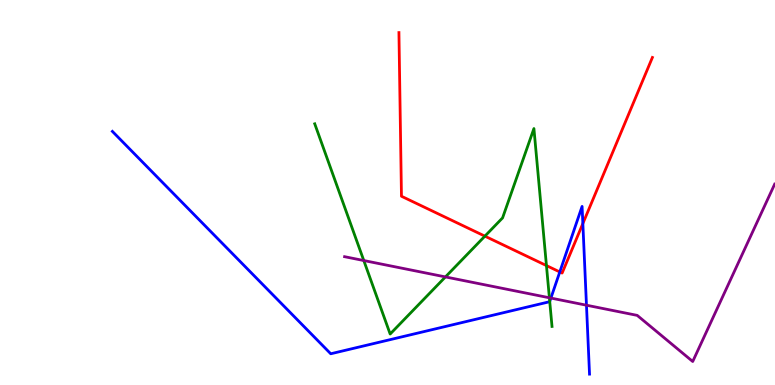[{'lines': ['blue', 'red'], 'intersections': [{'x': 7.22, 'y': 2.94}, {'x': 7.52, 'y': 4.19}]}, {'lines': ['green', 'red'], 'intersections': [{'x': 6.26, 'y': 3.87}, {'x': 7.05, 'y': 3.1}]}, {'lines': ['purple', 'red'], 'intersections': []}, {'lines': ['blue', 'green'], 'intersections': [{'x': 7.09, 'y': 2.17}]}, {'lines': ['blue', 'purple'], 'intersections': [{'x': 7.11, 'y': 2.26}, {'x': 7.57, 'y': 2.07}]}, {'lines': ['green', 'purple'], 'intersections': [{'x': 4.69, 'y': 3.23}, {'x': 5.75, 'y': 2.81}, {'x': 7.09, 'y': 2.27}]}]